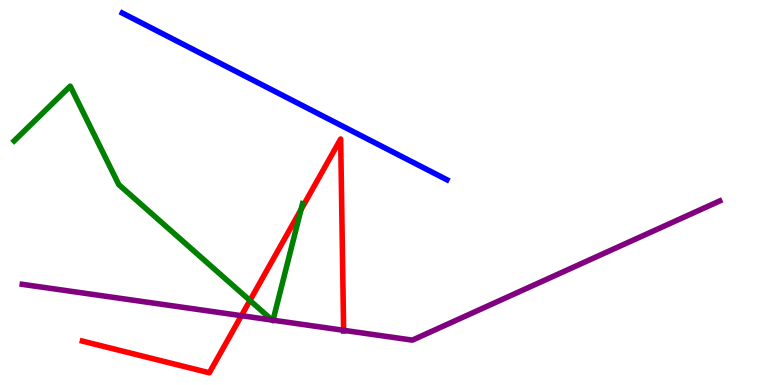[{'lines': ['blue', 'red'], 'intersections': []}, {'lines': ['green', 'red'], 'intersections': [{'x': 3.23, 'y': 2.2}, {'x': 3.88, 'y': 4.56}]}, {'lines': ['purple', 'red'], 'intersections': [{'x': 3.12, 'y': 1.8}, {'x': 4.43, 'y': 1.42}]}, {'lines': ['blue', 'green'], 'intersections': []}, {'lines': ['blue', 'purple'], 'intersections': []}, {'lines': ['green', 'purple'], 'intersections': [{'x': 3.51, 'y': 1.69}, {'x': 3.52, 'y': 1.68}]}]